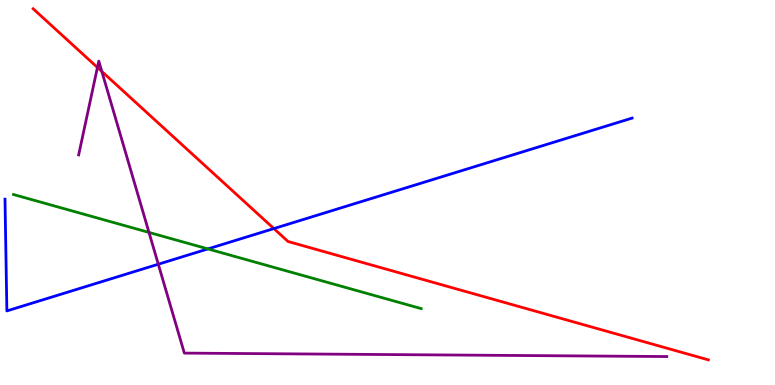[{'lines': ['blue', 'red'], 'intersections': [{'x': 3.53, 'y': 4.06}]}, {'lines': ['green', 'red'], 'intersections': []}, {'lines': ['purple', 'red'], 'intersections': [{'x': 1.26, 'y': 8.25}, {'x': 1.31, 'y': 8.14}]}, {'lines': ['blue', 'green'], 'intersections': [{'x': 2.68, 'y': 3.53}]}, {'lines': ['blue', 'purple'], 'intersections': [{'x': 2.04, 'y': 3.14}]}, {'lines': ['green', 'purple'], 'intersections': [{'x': 1.92, 'y': 3.96}]}]